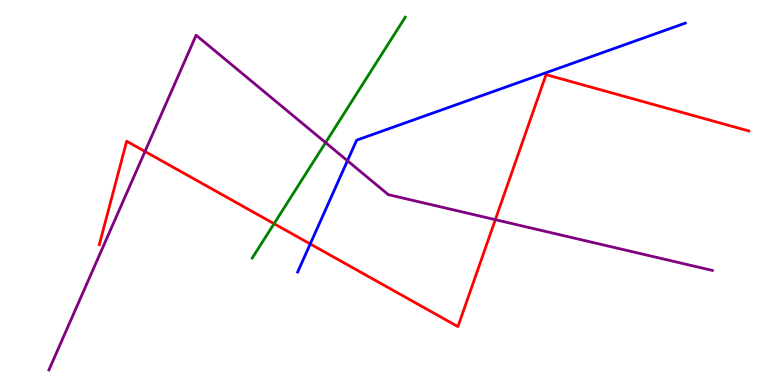[{'lines': ['blue', 'red'], 'intersections': [{'x': 4.0, 'y': 3.66}]}, {'lines': ['green', 'red'], 'intersections': [{'x': 3.54, 'y': 4.19}]}, {'lines': ['purple', 'red'], 'intersections': [{'x': 1.87, 'y': 6.07}, {'x': 6.39, 'y': 4.29}]}, {'lines': ['blue', 'green'], 'intersections': []}, {'lines': ['blue', 'purple'], 'intersections': [{'x': 4.48, 'y': 5.82}]}, {'lines': ['green', 'purple'], 'intersections': [{'x': 4.2, 'y': 6.3}]}]